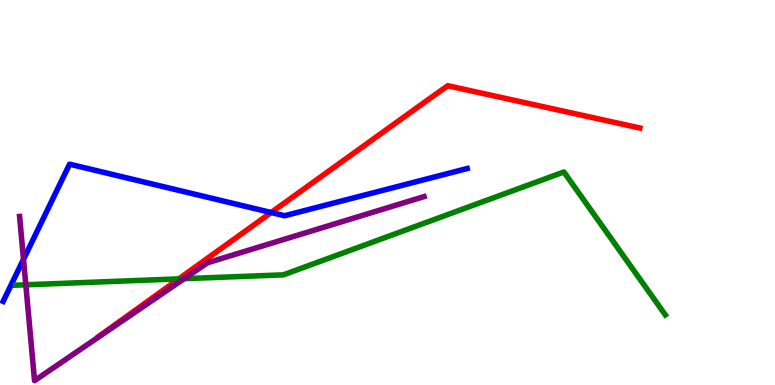[{'lines': ['blue', 'red'], 'intersections': [{'x': 3.5, 'y': 4.48}]}, {'lines': ['green', 'red'], 'intersections': [{'x': 2.31, 'y': 2.76}]}, {'lines': ['purple', 'red'], 'intersections': []}, {'lines': ['blue', 'green'], 'intersections': []}, {'lines': ['blue', 'purple'], 'intersections': [{'x': 0.303, 'y': 3.26}]}, {'lines': ['green', 'purple'], 'intersections': [{'x': 0.333, 'y': 2.6}, {'x': 2.38, 'y': 2.76}]}]